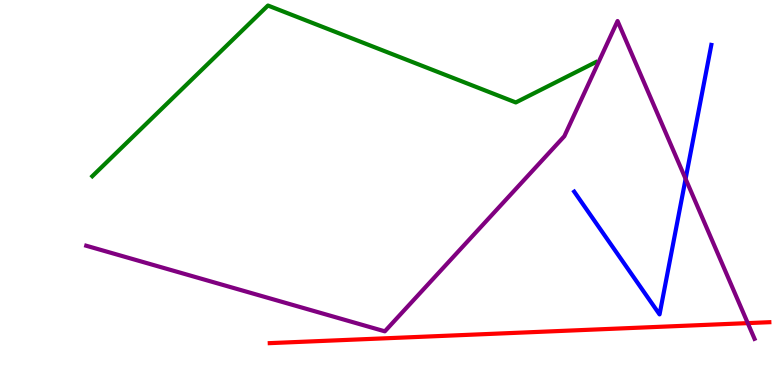[{'lines': ['blue', 'red'], 'intersections': []}, {'lines': ['green', 'red'], 'intersections': []}, {'lines': ['purple', 'red'], 'intersections': [{'x': 9.65, 'y': 1.61}]}, {'lines': ['blue', 'green'], 'intersections': []}, {'lines': ['blue', 'purple'], 'intersections': [{'x': 8.85, 'y': 5.35}]}, {'lines': ['green', 'purple'], 'intersections': []}]